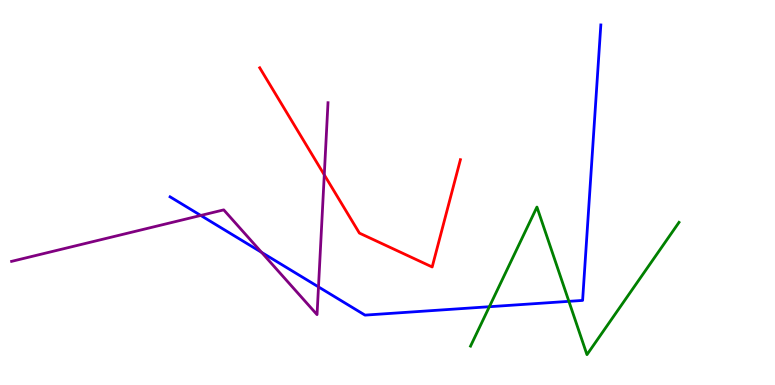[{'lines': ['blue', 'red'], 'intersections': []}, {'lines': ['green', 'red'], 'intersections': []}, {'lines': ['purple', 'red'], 'intersections': [{'x': 4.18, 'y': 5.46}]}, {'lines': ['blue', 'green'], 'intersections': [{'x': 6.31, 'y': 2.03}, {'x': 7.34, 'y': 2.17}]}, {'lines': ['blue', 'purple'], 'intersections': [{'x': 2.59, 'y': 4.4}, {'x': 3.38, 'y': 3.45}, {'x': 4.11, 'y': 2.55}]}, {'lines': ['green', 'purple'], 'intersections': []}]